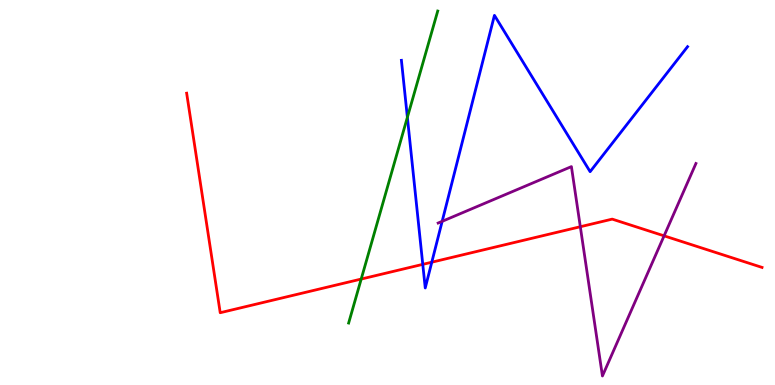[{'lines': ['blue', 'red'], 'intersections': [{'x': 5.46, 'y': 3.13}, {'x': 5.57, 'y': 3.19}]}, {'lines': ['green', 'red'], 'intersections': [{'x': 4.66, 'y': 2.75}]}, {'lines': ['purple', 'red'], 'intersections': [{'x': 7.49, 'y': 4.11}, {'x': 8.57, 'y': 3.87}]}, {'lines': ['blue', 'green'], 'intersections': [{'x': 5.26, 'y': 6.95}]}, {'lines': ['blue', 'purple'], 'intersections': [{'x': 5.71, 'y': 4.25}]}, {'lines': ['green', 'purple'], 'intersections': []}]